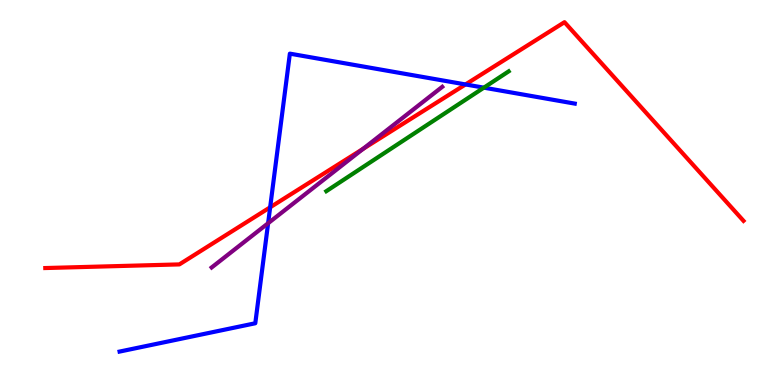[{'lines': ['blue', 'red'], 'intersections': [{'x': 3.49, 'y': 4.62}, {'x': 6.01, 'y': 7.81}]}, {'lines': ['green', 'red'], 'intersections': []}, {'lines': ['purple', 'red'], 'intersections': [{'x': 4.68, 'y': 6.13}]}, {'lines': ['blue', 'green'], 'intersections': [{'x': 6.24, 'y': 7.72}]}, {'lines': ['blue', 'purple'], 'intersections': [{'x': 3.46, 'y': 4.2}]}, {'lines': ['green', 'purple'], 'intersections': []}]